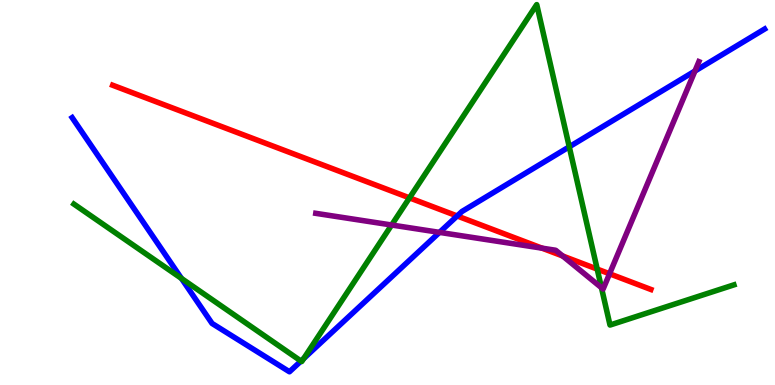[{'lines': ['blue', 'red'], 'intersections': [{'x': 5.9, 'y': 4.39}]}, {'lines': ['green', 'red'], 'intersections': [{'x': 5.28, 'y': 4.86}, {'x': 7.71, 'y': 3.01}]}, {'lines': ['purple', 'red'], 'intersections': [{'x': 6.99, 'y': 3.55}, {'x': 7.26, 'y': 3.35}, {'x': 7.87, 'y': 2.89}]}, {'lines': ['blue', 'green'], 'intersections': [{'x': 2.34, 'y': 2.77}, {'x': 3.88, 'y': 0.622}, {'x': 3.92, 'y': 0.687}, {'x': 7.35, 'y': 6.19}]}, {'lines': ['blue', 'purple'], 'intersections': [{'x': 5.67, 'y': 3.96}, {'x': 8.97, 'y': 8.15}]}, {'lines': ['green', 'purple'], 'intersections': [{'x': 5.05, 'y': 4.16}, {'x': 7.76, 'y': 2.53}]}]